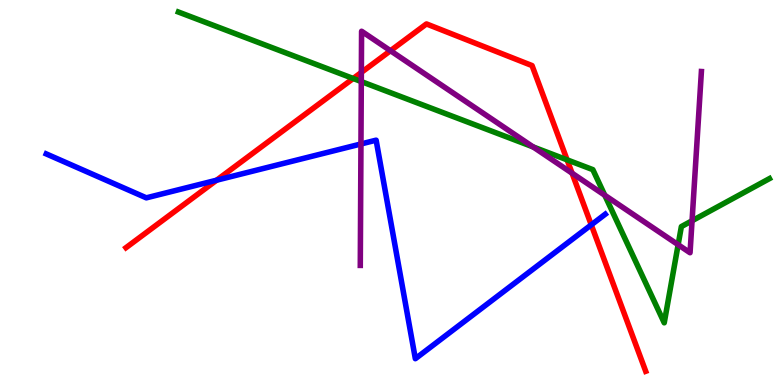[{'lines': ['blue', 'red'], 'intersections': [{'x': 2.79, 'y': 5.32}, {'x': 7.63, 'y': 4.16}]}, {'lines': ['green', 'red'], 'intersections': [{'x': 4.56, 'y': 7.96}, {'x': 7.32, 'y': 5.85}]}, {'lines': ['purple', 'red'], 'intersections': [{'x': 4.66, 'y': 8.12}, {'x': 5.04, 'y': 8.68}, {'x': 7.38, 'y': 5.5}]}, {'lines': ['blue', 'green'], 'intersections': []}, {'lines': ['blue', 'purple'], 'intersections': [{'x': 4.66, 'y': 6.26}]}, {'lines': ['green', 'purple'], 'intersections': [{'x': 4.66, 'y': 7.88}, {'x': 6.88, 'y': 6.18}, {'x': 7.8, 'y': 4.93}, {'x': 8.75, 'y': 3.64}, {'x': 8.93, 'y': 4.27}]}]